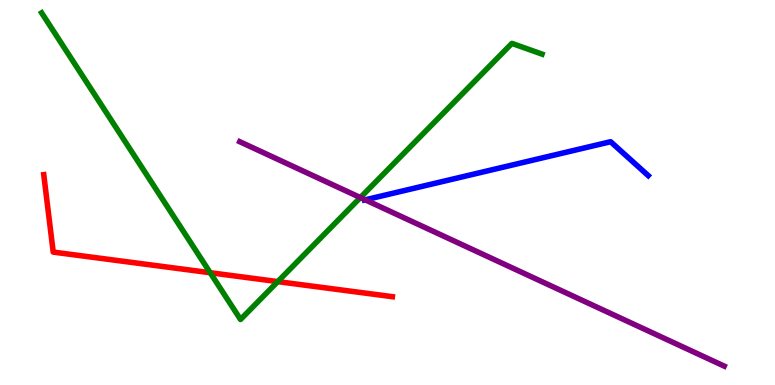[{'lines': ['blue', 'red'], 'intersections': []}, {'lines': ['green', 'red'], 'intersections': [{'x': 2.71, 'y': 2.92}, {'x': 3.58, 'y': 2.69}]}, {'lines': ['purple', 'red'], 'intersections': []}, {'lines': ['blue', 'green'], 'intersections': []}, {'lines': ['blue', 'purple'], 'intersections': [{'x': 4.71, 'y': 4.81}]}, {'lines': ['green', 'purple'], 'intersections': [{'x': 4.65, 'y': 4.87}]}]